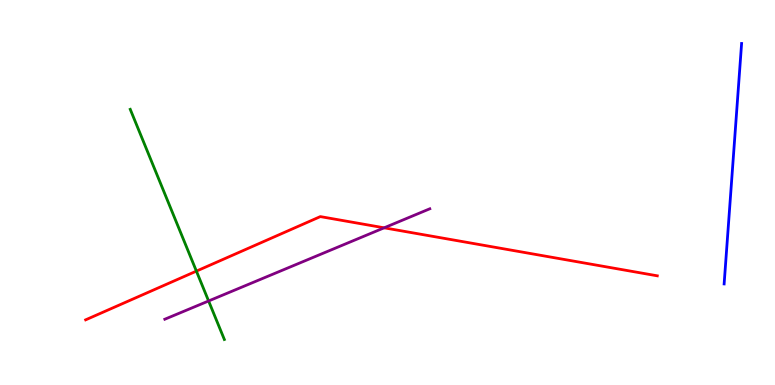[{'lines': ['blue', 'red'], 'intersections': []}, {'lines': ['green', 'red'], 'intersections': [{'x': 2.53, 'y': 2.96}]}, {'lines': ['purple', 'red'], 'intersections': [{'x': 4.96, 'y': 4.08}]}, {'lines': ['blue', 'green'], 'intersections': []}, {'lines': ['blue', 'purple'], 'intersections': []}, {'lines': ['green', 'purple'], 'intersections': [{'x': 2.69, 'y': 2.18}]}]